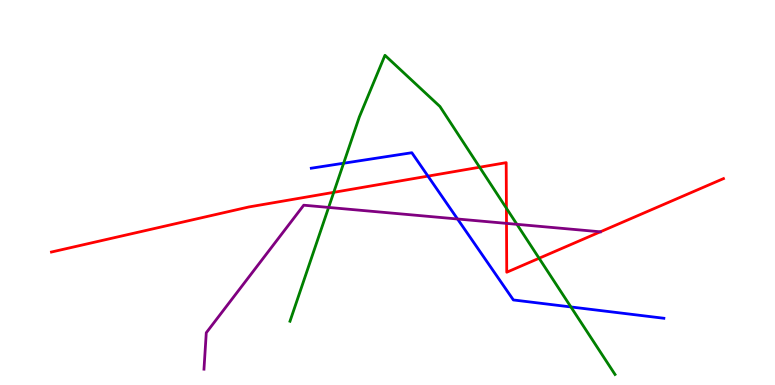[{'lines': ['blue', 'red'], 'intersections': [{'x': 5.52, 'y': 5.43}]}, {'lines': ['green', 'red'], 'intersections': [{'x': 4.31, 'y': 5.0}, {'x': 6.19, 'y': 5.66}, {'x': 6.53, 'y': 4.59}, {'x': 6.96, 'y': 3.29}]}, {'lines': ['purple', 'red'], 'intersections': [{'x': 6.54, 'y': 4.2}]}, {'lines': ['blue', 'green'], 'intersections': [{'x': 4.43, 'y': 5.76}, {'x': 7.37, 'y': 2.03}]}, {'lines': ['blue', 'purple'], 'intersections': [{'x': 5.9, 'y': 4.31}]}, {'lines': ['green', 'purple'], 'intersections': [{'x': 4.24, 'y': 4.61}, {'x': 6.67, 'y': 4.17}]}]